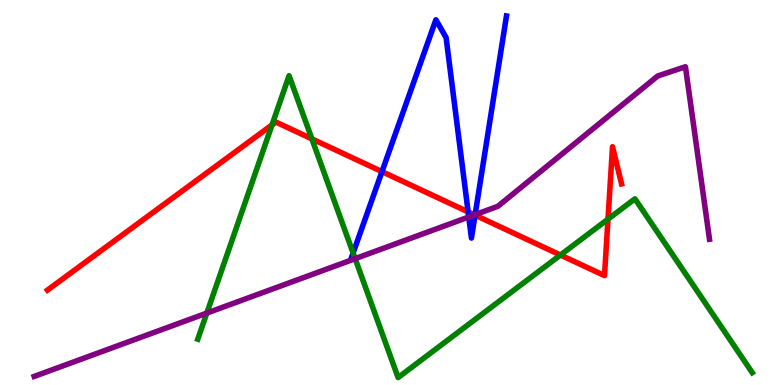[{'lines': ['blue', 'red'], 'intersections': [{'x': 4.93, 'y': 5.54}, {'x': 6.04, 'y': 4.5}, {'x': 6.13, 'y': 4.41}]}, {'lines': ['green', 'red'], 'intersections': [{'x': 3.51, 'y': 6.76}, {'x': 4.02, 'y': 6.39}, {'x': 7.23, 'y': 3.38}, {'x': 7.85, 'y': 4.31}]}, {'lines': ['purple', 'red'], 'intersections': [{'x': 6.12, 'y': 4.42}]}, {'lines': ['blue', 'green'], 'intersections': [{'x': 4.56, 'y': 3.43}]}, {'lines': ['blue', 'purple'], 'intersections': [{'x': 6.05, 'y': 4.36}, {'x': 6.13, 'y': 4.42}]}, {'lines': ['green', 'purple'], 'intersections': [{'x': 2.67, 'y': 1.87}, {'x': 4.58, 'y': 3.28}]}]